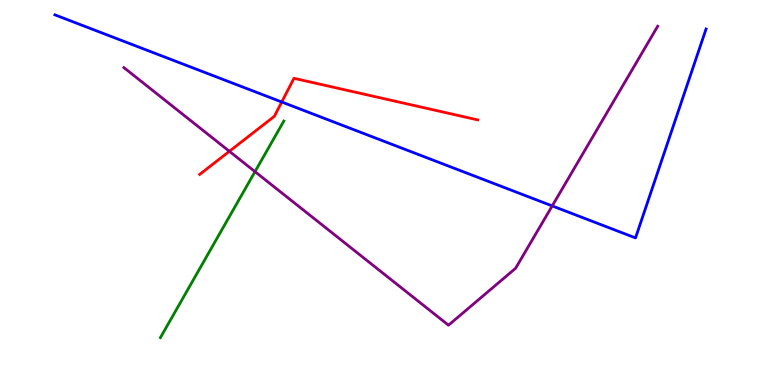[{'lines': ['blue', 'red'], 'intersections': [{'x': 3.64, 'y': 7.35}]}, {'lines': ['green', 'red'], 'intersections': []}, {'lines': ['purple', 'red'], 'intersections': [{'x': 2.96, 'y': 6.07}]}, {'lines': ['blue', 'green'], 'intersections': []}, {'lines': ['blue', 'purple'], 'intersections': [{'x': 7.13, 'y': 4.65}]}, {'lines': ['green', 'purple'], 'intersections': [{'x': 3.29, 'y': 5.54}]}]